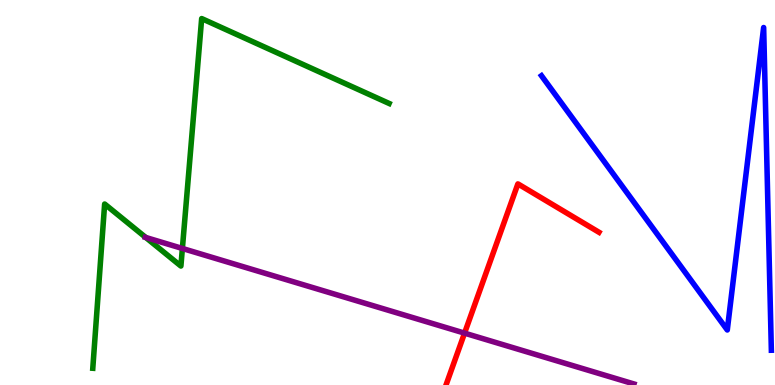[{'lines': ['blue', 'red'], 'intersections': []}, {'lines': ['green', 'red'], 'intersections': []}, {'lines': ['purple', 'red'], 'intersections': [{'x': 5.99, 'y': 1.35}]}, {'lines': ['blue', 'green'], 'intersections': []}, {'lines': ['blue', 'purple'], 'intersections': []}, {'lines': ['green', 'purple'], 'intersections': [{'x': 1.88, 'y': 3.83}, {'x': 2.35, 'y': 3.55}]}]